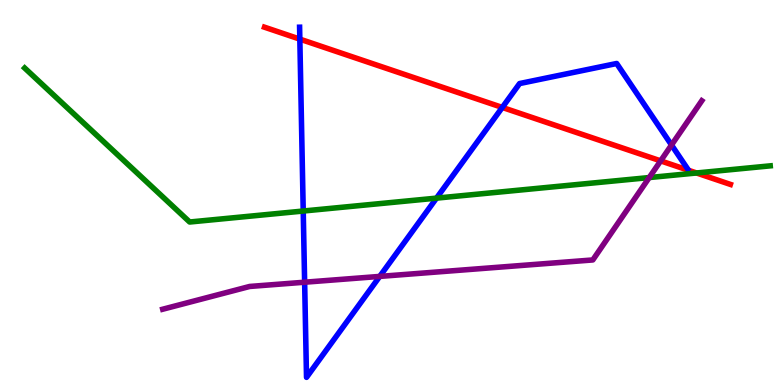[{'lines': ['blue', 'red'], 'intersections': [{'x': 3.87, 'y': 8.98}, {'x': 6.48, 'y': 7.21}]}, {'lines': ['green', 'red'], 'intersections': [{'x': 8.99, 'y': 5.51}]}, {'lines': ['purple', 'red'], 'intersections': [{'x': 8.52, 'y': 5.82}]}, {'lines': ['blue', 'green'], 'intersections': [{'x': 3.91, 'y': 4.52}, {'x': 5.63, 'y': 4.85}]}, {'lines': ['blue', 'purple'], 'intersections': [{'x': 3.93, 'y': 2.67}, {'x': 4.9, 'y': 2.82}, {'x': 8.66, 'y': 6.23}]}, {'lines': ['green', 'purple'], 'intersections': [{'x': 8.38, 'y': 5.39}]}]